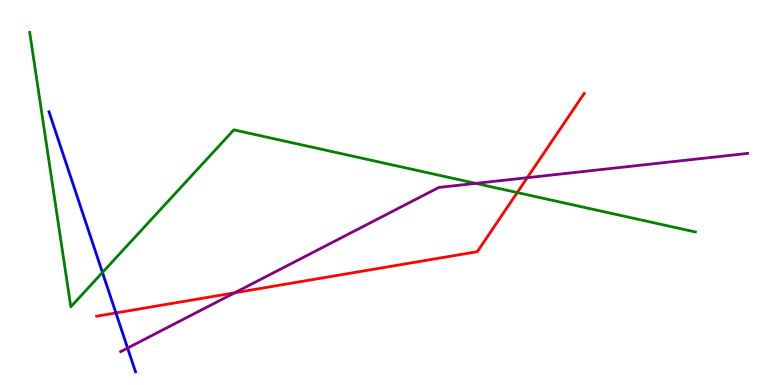[{'lines': ['blue', 'red'], 'intersections': [{'x': 1.5, 'y': 1.87}]}, {'lines': ['green', 'red'], 'intersections': [{'x': 6.67, 'y': 5.0}]}, {'lines': ['purple', 'red'], 'intersections': [{'x': 3.03, 'y': 2.39}, {'x': 6.8, 'y': 5.38}]}, {'lines': ['blue', 'green'], 'intersections': [{'x': 1.32, 'y': 2.92}]}, {'lines': ['blue', 'purple'], 'intersections': [{'x': 1.65, 'y': 0.959}]}, {'lines': ['green', 'purple'], 'intersections': [{'x': 6.14, 'y': 5.24}]}]